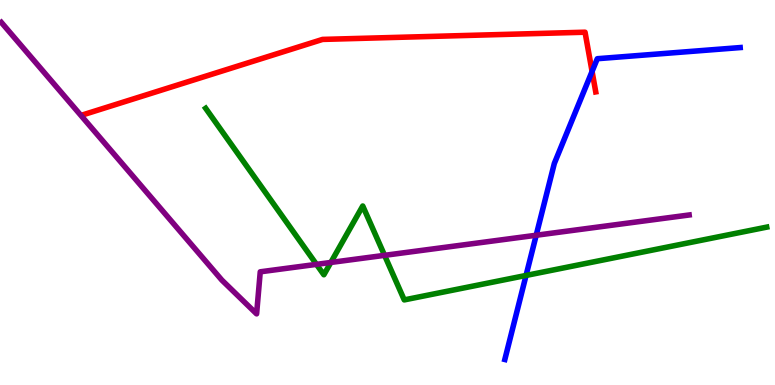[{'lines': ['blue', 'red'], 'intersections': [{'x': 7.64, 'y': 8.14}]}, {'lines': ['green', 'red'], 'intersections': []}, {'lines': ['purple', 'red'], 'intersections': []}, {'lines': ['blue', 'green'], 'intersections': [{'x': 6.79, 'y': 2.85}]}, {'lines': ['blue', 'purple'], 'intersections': [{'x': 6.92, 'y': 3.89}]}, {'lines': ['green', 'purple'], 'intersections': [{'x': 4.08, 'y': 3.13}, {'x': 4.27, 'y': 3.18}, {'x': 4.96, 'y': 3.37}]}]